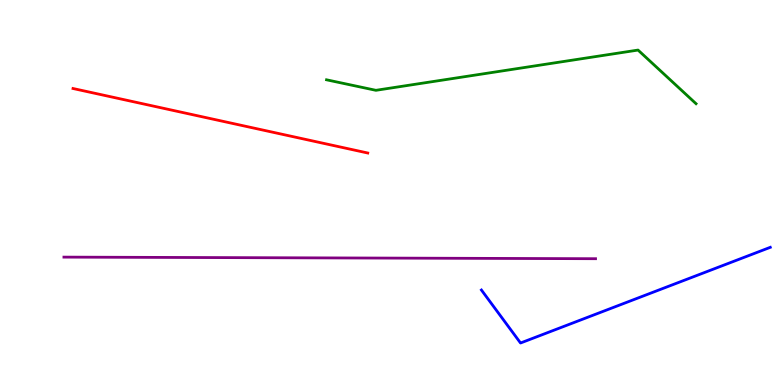[{'lines': ['blue', 'red'], 'intersections': []}, {'lines': ['green', 'red'], 'intersections': []}, {'lines': ['purple', 'red'], 'intersections': []}, {'lines': ['blue', 'green'], 'intersections': []}, {'lines': ['blue', 'purple'], 'intersections': []}, {'lines': ['green', 'purple'], 'intersections': []}]